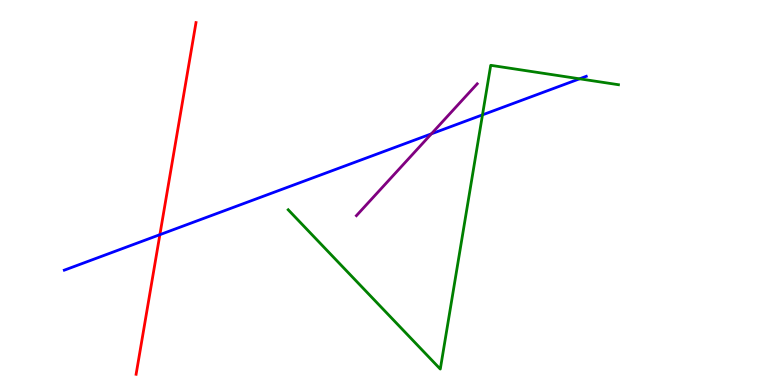[{'lines': ['blue', 'red'], 'intersections': [{'x': 2.06, 'y': 3.9}]}, {'lines': ['green', 'red'], 'intersections': []}, {'lines': ['purple', 'red'], 'intersections': []}, {'lines': ['blue', 'green'], 'intersections': [{'x': 6.23, 'y': 7.02}, {'x': 7.48, 'y': 7.95}]}, {'lines': ['blue', 'purple'], 'intersections': [{'x': 5.57, 'y': 6.52}]}, {'lines': ['green', 'purple'], 'intersections': []}]